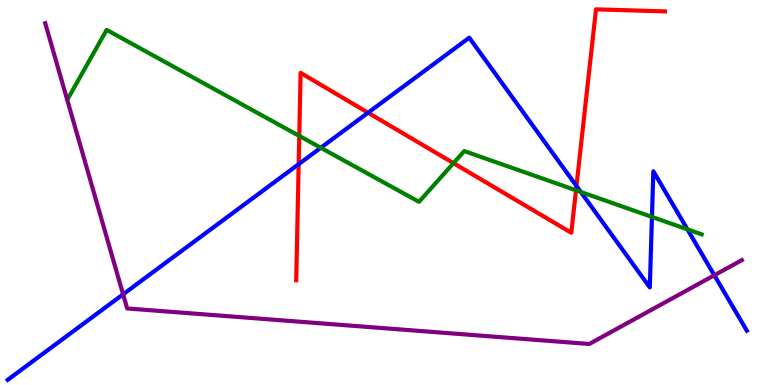[{'lines': ['blue', 'red'], 'intersections': [{'x': 3.85, 'y': 5.74}, {'x': 4.75, 'y': 7.07}, {'x': 7.44, 'y': 5.17}]}, {'lines': ['green', 'red'], 'intersections': [{'x': 3.86, 'y': 6.47}, {'x': 5.85, 'y': 5.76}, {'x': 7.43, 'y': 5.06}]}, {'lines': ['purple', 'red'], 'intersections': []}, {'lines': ['blue', 'green'], 'intersections': [{'x': 4.14, 'y': 6.16}, {'x': 7.49, 'y': 5.01}, {'x': 8.41, 'y': 4.37}, {'x': 8.87, 'y': 4.04}]}, {'lines': ['blue', 'purple'], 'intersections': [{'x': 1.59, 'y': 2.36}, {'x': 9.22, 'y': 2.85}]}, {'lines': ['green', 'purple'], 'intersections': []}]